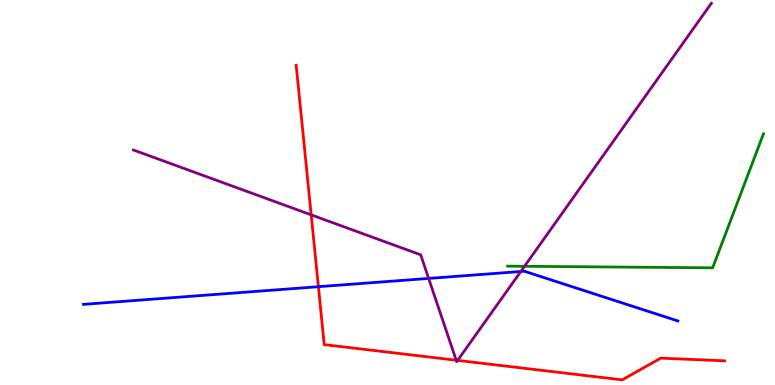[{'lines': ['blue', 'red'], 'intersections': [{'x': 4.11, 'y': 2.55}]}, {'lines': ['green', 'red'], 'intersections': []}, {'lines': ['purple', 'red'], 'intersections': [{'x': 4.02, 'y': 4.42}, {'x': 5.89, 'y': 0.643}, {'x': 5.9, 'y': 0.639}]}, {'lines': ['blue', 'green'], 'intersections': []}, {'lines': ['blue', 'purple'], 'intersections': [{'x': 5.53, 'y': 2.77}, {'x': 6.72, 'y': 2.95}]}, {'lines': ['green', 'purple'], 'intersections': [{'x': 6.77, 'y': 3.08}]}]